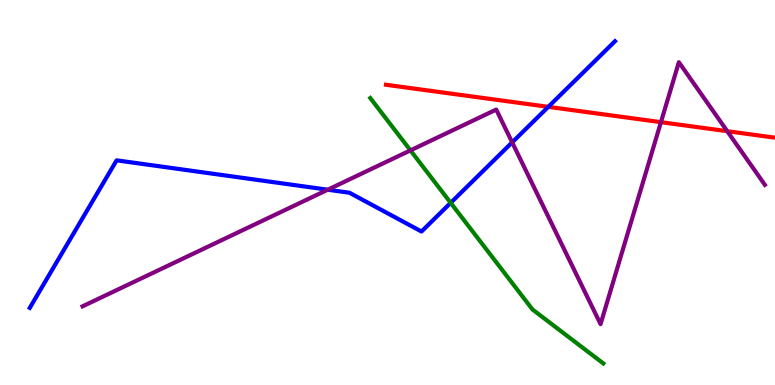[{'lines': ['blue', 'red'], 'intersections': [{'x': 7.07, 'y': 7.22}]}, {'lines': ['green', 'red'], 'intersections': []}, {'lines': ['purple', 'red'], 'intersections': [{'x': 8.53, 'y': 6.83}, {'x': 9.38, 'y': 6.59}]}, {'lines': ['blue', 'green'], 'intersections': [{'x': 5.82, 'y': 4.73}]}, {'lines': ['blue', 'purple'], 'intersections': [{'x': 4.23, 'y': 5.07}, {'x': 6.61, 'y': 6.3}]}, {'lines': ['green', 'purple'], 'intersections': [{'x': 5.3, 'y': 6.09}]}]